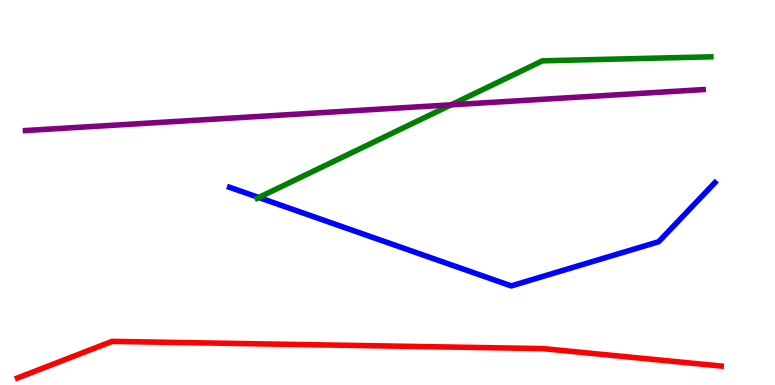[{'lines': ['blue', 'red'], 'intersections': []}, {'lines': ['green', 'red'], 'intersections': []}, {'lines': ['purple', 'red'], 'intersections': []}, {'lines': ['blue', 'green'], 'intersections': [{'x': 3.34, 'y': 4.87}]}, {'lines': ['blue', 'purple'], 'intersections': []}, {'lines': ['green', 'purple'], 'intersections': [{'x': 5.82, 'y': 7.28}]}]